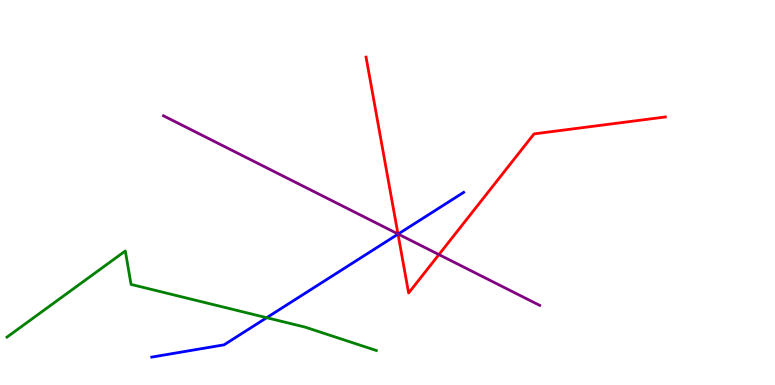[{'lines': ['blue', 'red'], 'intersections': [{'x': 5.14, 'y': 3.92}]}, {'lines': ['green', 'red'], 'intersections': []}, {'lines': ['purple', 'red'], 'intersections': [{'x': 5.14, 'y': 3.92}, {'x': 5.66, 'y': 3.39}]}, {'lines': ['blue', 'green'], 'intersections': [{'x': 3.44, 'y': 1.75}]}, {'lines': ['blue', 'purple'], 'intersections': [{'x': 5.14, 'y': 3.92}]}, {'lines': ['green', 'purple'], 'intersections': []}]